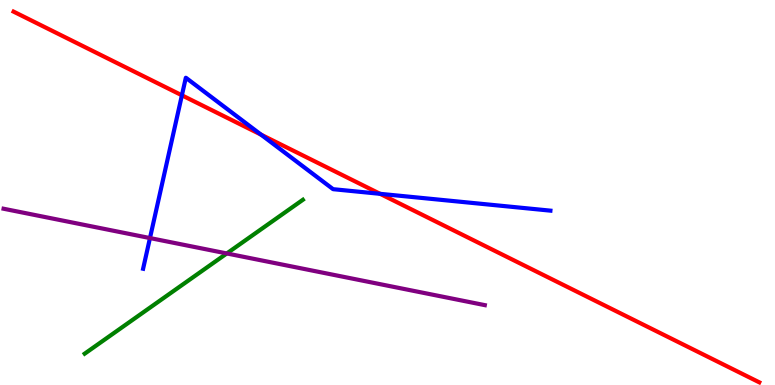[{'lines': ['blue', 'red'], 'intersections': [{'x': 2.35, 'y': 7.52}, {'x': 3.37, 'y': 6.5}, {'x': 4.9, 'y': 4.97}]}, {'lines': ['green', 'red'], 'intersections': []}, {'lines': ['purple', 'red'], 'intersections': []}, {'lines': ['blue', 'green'], 'intersections': []}, {'lines': ['blue', 'purple'], 'intersections': [{'x': 1.94, 'y': 3.82}]}, {'lines': ['green', 'purple'], 'intersections': [{'x': 2.93, 'y': 3.42}]}]